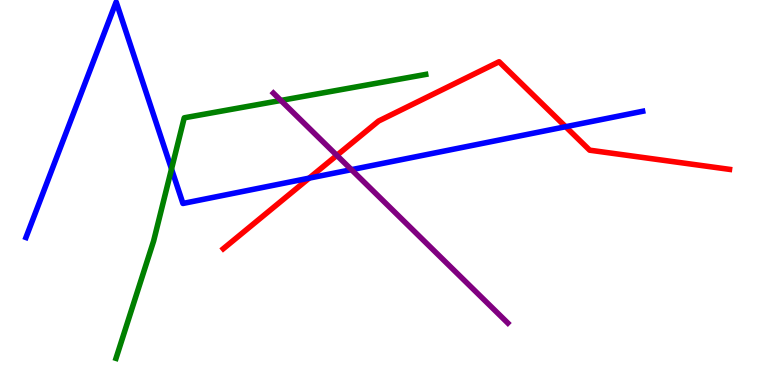[{'lines': ['blue', 'red'], 'intersections': [{'x': 3.99, 'y': 5.37}, {'x': 7.3, 'y': 6.71}]}, {'lines': ['green', 'red'], 'intersections': []}, {'lines': ['purple', 'red'], 'intersections': [{'x': 4.35, 'y': 5.96}]}, {'lines': ['blue', 'green'], 'intersections': [{'x': 2.21, 'y': 5.61}]}, {'lines': ['blue', 'purple'], 'intersections': [{'x': 4.53, 'y': 5.59}]}, {'lines': ['green', 'purple'], 'intersections': [{'x': 3.62, 'y': 7.39}]}]